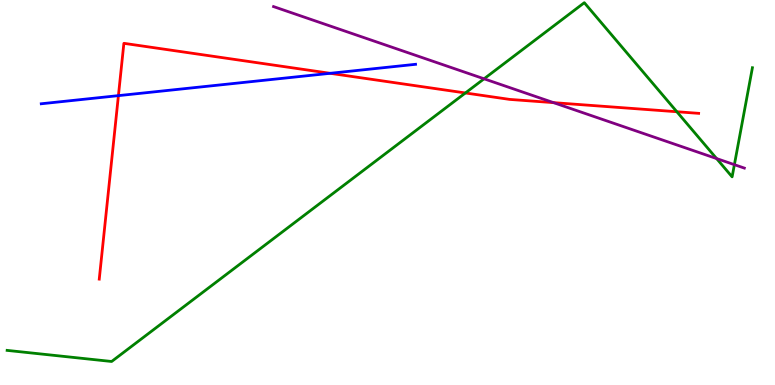[{'lines': ['blue', 'red'], 'intersections': [{'x': 1.53, 'y': 7.52}, {'x': 4.26, 'y': 8.1}]}, {'lines': ['green', 'red'], 'intersections': [{'x': 6.01, 'y': 7.59}, {'x': 8.73, 'y': 7.1}]}, {'lines': ['purple', 'red'], 'intersections': [{'x': 7.14, 'y': 7.33}]}, {'lines': ['blue', 'green'], 'intersections': []}, {'lines': ['blue', 'purple'], 'intersections': []}, {'lines': ['green', 'purple'], 'intersections': [{'x': 6.25, 'y': 7.95}, {'x': 9.25, 'y': 5.88}, {'x': 9.48, 'y': 5.72}]}]